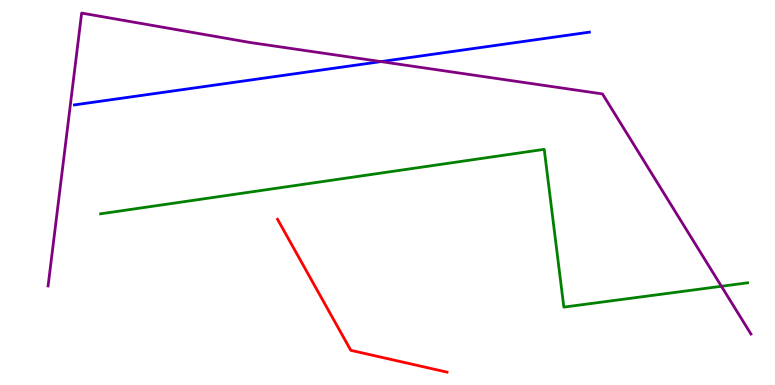[{'lines': ['blue', 'red'], 'intersections': []}, {'lines': ['green', 'red'], 'intersections': []}, {'lines': ['purple', 'red'], 'intersections': []}, {'lines': ['blue', 'green'], 'intersections': []}, {'lines': ['blue', 'purple'], 'intersections': [{'x': 4.92, 'y': 8.4}]}, {'lines': ['green', 'purple'], 'intersections': [{'x': 9.31, 'y': 2.56}]}]